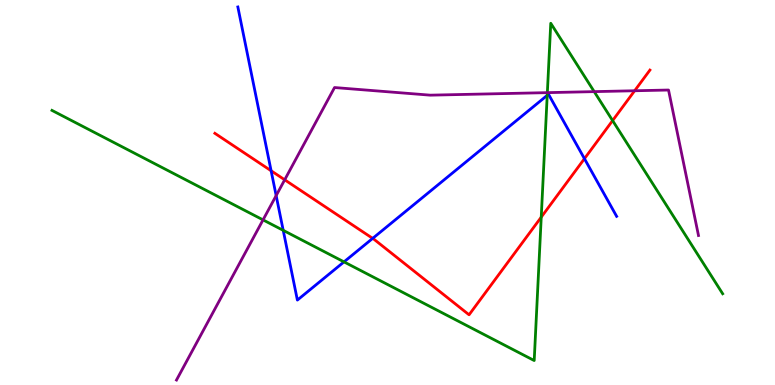[{'lines': ['blue', 'red'], 'intersections': [{'x': 3.5, 'y': 5.56}, {'x': 4.81, 'y': 3.81}, {'x': 7.54, 'y': 5.88}]}, {'lines': ['green', 'red'], 'intersections': [{'x': 6.98, 'y': 4.36}, {'x': 7.9, 'y': 6.87}]}, {'lines': ['purple', 'red'], 'intersections': [{'x': 3.67, 'y': 5.33}, {'x': 8.19, 'y': 7.64}]}, {'lines': ['blue', 'green'], 'intersections': [{'x': 3.65, 'y': 4.02}, {'x': 4.44, 'y': 3.2}, {'x': 7.06, 'y': 7.52}]}, {'lines': ['blue', 'purple'], 'intersections': [{'x': 3.56, 'y': 4.92}]}, {'lines': ['green', 'purple'], 'intersections': [{'x': 3.39, 'y': 4.29}, {'x': 7.06, 'y': 7.59}, {'x': 7.67, 'y': 7.62}]}]